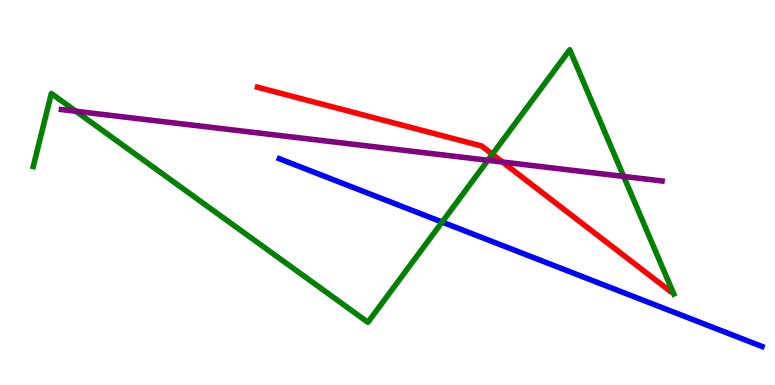[{'lines': ['blue', 'red'], 'intersections': []}, {'lines': ['green', 'red'], 'intersections': [{'x': 6.35, 'y': 5.99}]}, {'lines': ['purple', 'red'], 'intersections': [{'x': 6.48, 'y': 5.79}]}, {'lines': ['blue', 'green'], 'intersections': [{'x': 5.71, 'y': 4.23}]}, {'lines': ['blue', 'purple'], 'intersections': []}, {'lines': ['green', 'purple'], 'intersections': [{'x': 0.979, 'y': 7.11}, {'x': 6.3, 'y': 5.84}, {'x': 8.05, 'y': 5.42}]}]